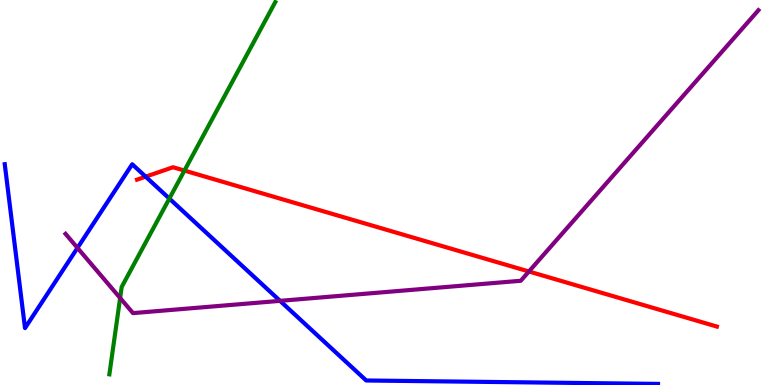[{'lines': ['blue', 'red'], 'intersections': [{'x': 1.88, 'y': 5.41}]}, {'lines': ['green', 'red'], 'intersections': [{'x': 2.38, 'y': 5.57}]}, {'lines': ['purple', 'red'], 'intersections': [{'x': 6.82, 'y': 2.95}]}, {'lines': ['blue', 'green'], 'intersections': [{'x': 2.19, 'y': 4.84}]}, {'lines': ['blue', 'purple'], 'intersections': [{'x': 1.0, 'y': 3.56}, {'x': 3.61, 'y': 2.19}]}, {'lines': ['green', 'purple'], 'intersections': [{'x': 1.55, 'y': 2.26}]}]